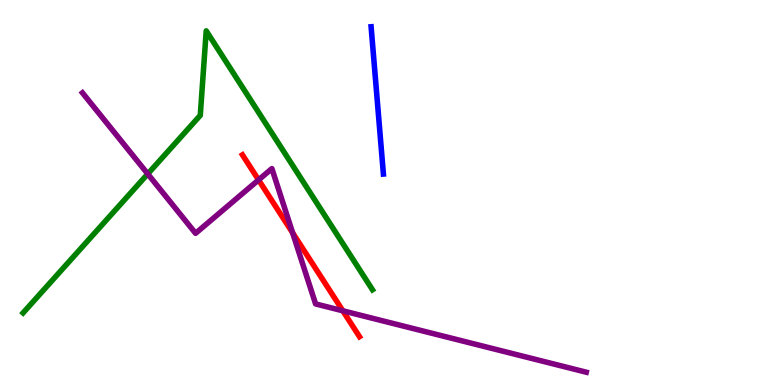[{'lines': ['blue', 'red'], 'intersections': []}, {'lines': ['green', 'red'], 'intersections': []}, {'lines': ['purple', 'red'], 'intersections': [{'x': 3.34, 'y': 5.33}, {'x': 3.78, 'y': 3.95}, {'x': 4.42, 'y': 1.93}]}, {'lines': ['blue', 'green'], 'intersections': []}, {'lines': ['blue', 'purple'], 'intersections': []}, {'lines': ['green', 'purple'], 'intersections': [{'x': 1.91, 'y': 5.48}]}]